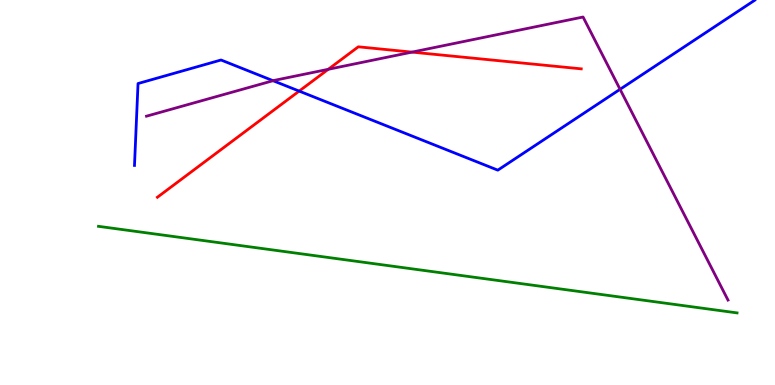[{'lines': ['blue', 'red'], 'intersections': [{'x': 3.86, 'y': 7.63}]}, {'lines': ['green', 'red'], 'intersections': []}, {'lines': ['purple', 'red'], 'intersections': [{'x': 4.24, 'y': 8.2}, {'x': 5.32, 'y': 8.65}]}, {'lines': ['blue', 'green'], 'intersections': []}, {'lines': ['blue', 'purple'], 'intersections': [{'x': 3.52, 'y': 7.9}, {'x': 8.0, 'y': 7.68}]}, {'lines': ['green', 'purple'], 'intersections': []}]